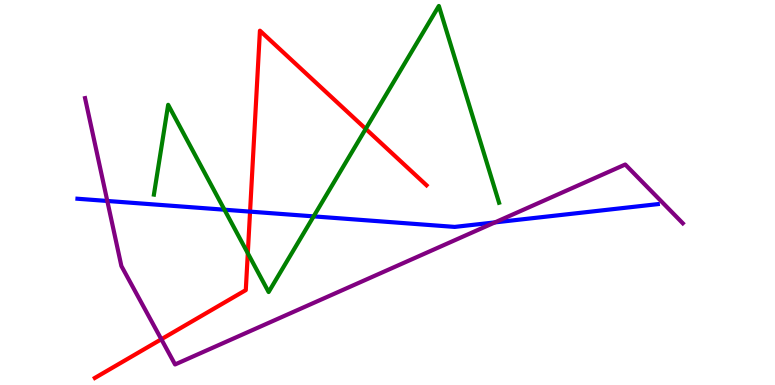[{'lines': ['blue', 'red'], 'intersections': [{'x': 3.23, 'y': 4.5}]}, {'lines': ['green', 'red'], 'intersections': [{'x': 3.2, 'y': 3.42}, {'x': 4.72, 'y': 6.65}]}, {'lines': ['purple', 'red'], 'intersections': [{'x': 2.08, 'y': 1.19}]}, {'lines': ['blue', 'green'], 'intersections': [{'x': 2.9, 'y': 4.55}, {'x': 4.05, 'y': 4.38}]}, {'lines': ['blue', 'purple'], 'intersections': [{'x': 1.38, 'y': 4.78}, {'x': 6.39, 'y': 4.22}]}, {'lines': ['green', 'purple'], 'intersections': []}]